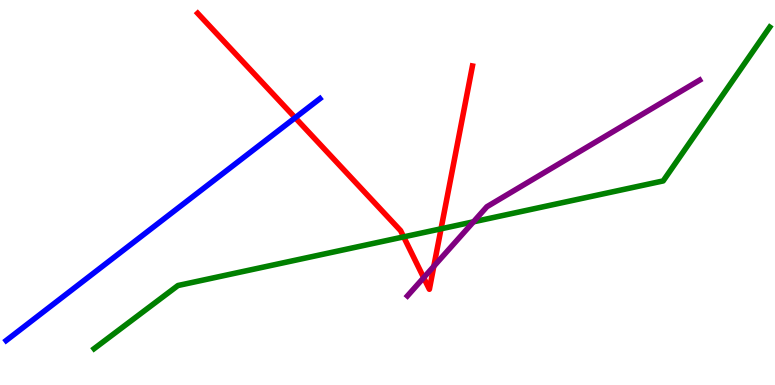[{'lines': ['blue', 'red'], 'intersections': [{'x': 3.81, 'y': 6.94}]}, {'lines': ['green', 'red'], 'intersections': [{'x': 5.21, 'y': 3.85}, {'x': 5.69, 'y': 4.06}]}, {'lines': ['purple', 'red'], 'intersections': [{'x': 5.47, 'y': 2.79}, {'x': 5.6, 'y': 3.08}]}, {'lines': ['blue', 'green'], 'intersections': []}, {'lines': ['blue', 'purple'], 'intersections': []}, {'lines': ['green', 'purple'], 'intersections': [{'x': 6.11, 'y': 4.24}]}]